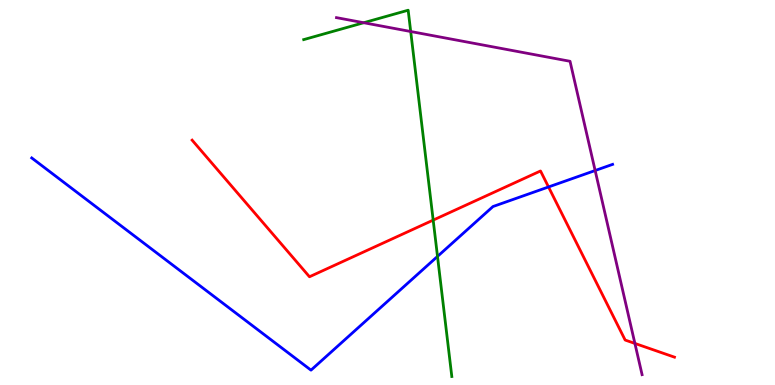[{'lines': ['blue', 'red'], 'intersections': [{'x': 7.08, 'y': 5.14}]}, {'lines': ['green', 'red'], 'intersections': [{'x': 5.59, 'y': 4.28}]}, {'lines': ['purple', 'red'], 'intersections': [{'x': 8.19, 'y': 1.08}]}, {'lines': ['blue', 'green'], 'intersections': [{'x': 5.65, 'y': 3.34}]}, {'lines': ['blue', 'purple'], 'intersections': [{'x': 7.68, 'y': 5.57}]}, {'lines': ['green', 'purple'], 'intersections': [{'x': 4.69, 'y': 9.41}, {'x': 5.3, 'y': 9.18}]}]